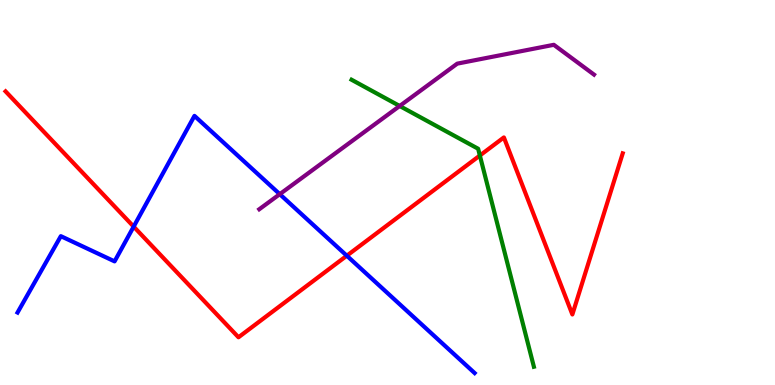[{'lines': ['blue', 'red'], 'intersections': [{'x': 1.72, 'y': 4.11}, {'x': 4.47, 'y': 3.36}]}, {'lines': ['green', 'red'], 'intersections': [{'x': 6.19, 'y': 5.96}]}, {'lines': ['purple', 'red'], 'intersections': []}, {'lines': ['blue', 'green'], 'intersections': []}, {'lines': ['blue', 'purple'], 'intersections': [{'x': 3.61, 'y': 4.96}]}, {'lines': ['green', 'purple'], 'intersections': [{'x': 5.16, 'y': 7.25}]}]